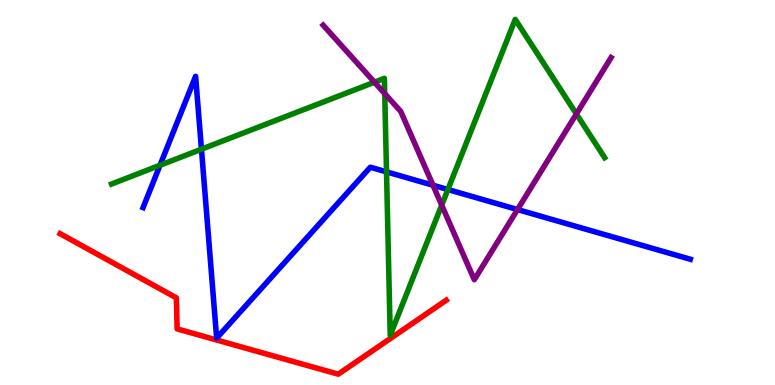[{'lines': ['blue', 'red'], 'intersections': []}, {'lines': ['green', 'red'], 'intersections': []}, {'lines': ['purple', 'red'], 'intersections': []}, {'lines': ['blue', 'green'], 'intersections': [{'x': 2.06, 'y': 5.71}, {'x': 2.6, 'y': 6.12}, {'x': 4.99, 'y': 5.54}, {'x': 5.78, 'y': 5.08}]}, {'lines': ['blue', 'purple'], 'intersections': [{'x': 5.59, 'y': 5.19}, {'x': 6.68, 'y': 4.56}]}, {'lines': ['green', 'purple'], 'intersections': [{'x': 4.83, 'y': 7.86}, {'x': 4.96, 'y': 7.57}, {'x': 5.7, 'y': 4.67}, {'x': 7.44, 'y': 7.04}]}]